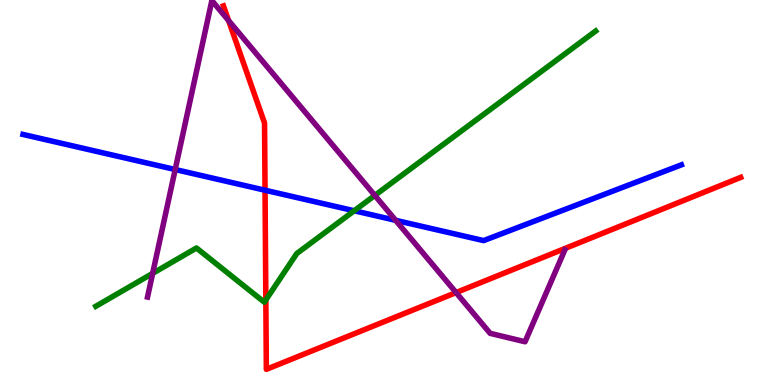[{'lines': ['blue', 'red'], 'intersections': [{'x': 3.42, 'y': 5.06}]}, {'lines': ['green', 'red'], 'intersections': [{'x': 3.43, 'y': 2.21}]}, {'lines': ['purple', 'red'], 'intersections': [{'x': 2.95, 'y': 9.47}, {'x': 5.88, 'y': 2.4}]}, {'lines': ['blue', 'green'], 'intersections': [{'x': 4.57, 'y': 4.53}]}, {'lines': ['blue', 'purple'], 'intersections': [{'x': 2.26, 'y': 5.6}, {'x': 5.1, 'y': 4.28}]}, {'lines': ['green', 'purple'], 'intersections': [{'x': 1.97, 'y': 2.9}, {'x': 4.84, 'y': 4.92}]}]